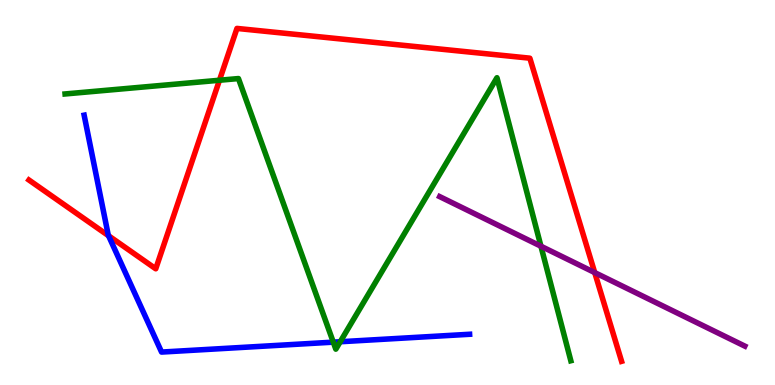[{'lines': ['blue', 'red'], 'intersections': [{'x': 1.4, 'y': 3.88}]}, {'lines': ['green', 'red'], 'intersections': [{'x': 2.83, 'y': 7.92}]}, {'lines': ['purple', 'red'], 'intersections': [{'x': 7.67, 'y': 2.92}]}, {'lines': ['blue', 'green'], 'intersections': [{'x': 4.3, 'y': 1.11}, {'x': 4.39, 'y': 1.12}]}, {'lines': ['blue', 'purple'], 'intersections': []}, {'lines': ['green', 'purple'], 'intersections': [{'x': 6.98, 'y': 3.6}]}]